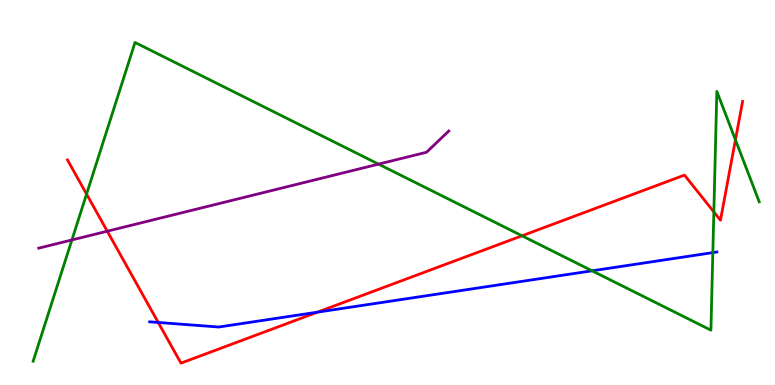[{'lines': ['blue', 'red'], 'intersections': [{'x': 2.04, 'y': 1.62}, {'x': 4.1, 'y': 1.89}]}, {'lines': ['green', 'red'], 'intersections': [{'x': 1.12, 'y': 4.96}, {'x': 6.74, 'y': 3.88}, {'x': 9.21, 'y': 4.5}, {'x': 9.49, 'y': 6.37}]}, {'lines': ['purple', 'red'], 'intersections': [{'x': 1.38, 'y': 3.99}]}, {'lines': ['blue', 'green'], 'intersections': [{'x': 7.64, 'y': 2.97}, {'x': 9.2, 'y': 3.44}]}, {'lines': ['blue', 'purple'], 'intersections': []}, {'lines': ['green', 'purple'], 'intersections': [{'x': 0.928, 'y': 3.77}, {'x': 4.88, 'y': 5.74}]}]